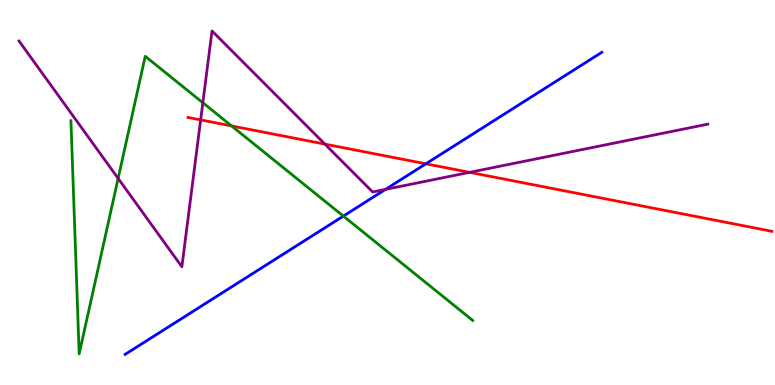[{'lines': ['blue', 'red'], 'intersections': [{'x': 5.49, 'y': 5.75}]}, {'lines': ['green', 'red'], 'intersections': [{'x': 2.99, 'y': 6.73}]}, {'lines': ['purple', 'red'], 'intersections': [{'x': 2.59, 'y': 6.89}, {'x': 4.19, 'y': 6.26}, {'x': 6.06, 'y': 5.52}]}, {'lines': ['blue', 'green'], 'intersections': [{'x': 4.43, 'y': 4.39}]}, {'lines': ['blue', 'purple'], 'intersections': [{'x': 4.97, 'y': 5.08}]}, {'lines': ['green', 'purple'], 'intersections': [{'x': 1.52, 'y': 5.37}, {'x': 2.62, 'y': 7.33}]}]